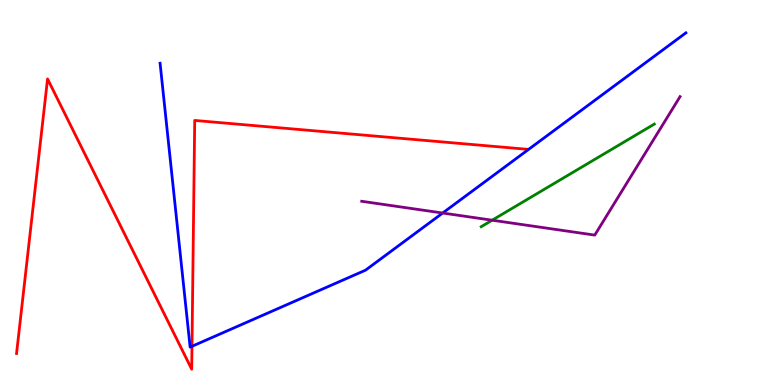[{'lines': ['blue', 'red'], 'intersections': [{'x': 2.48, 'y': 1.01}]}, {'lines': ['green', 'red'], 'intersections': []}, {'lines': ['purple', 'red'], 'intersections': []}, {'lines': ['blue', 'green'], 'intersections': []}, {'lines': ['blue', 'purple'], 'intersections': [{'x': 5.71, 'y': 4.47}]}, {'lines': ['green', 'purple'], 'intersections': [{'x': 6.35, 'y': 4.28}]}]